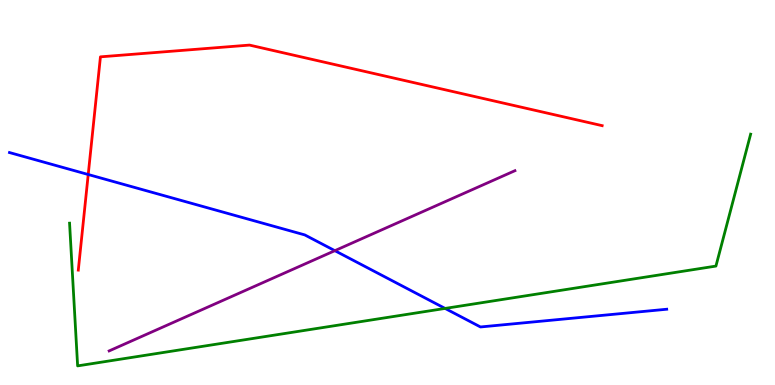[{'lines': ['blue', 'red'], 'intersections': [{'x': 1.14, 'y': 5.47}]}, {'lines': ['green', 'red'], 'intersections': []}, {'lines': ['purple', 'red'], 'intersections': []}, {'lines': ['blue', 'green'], 'intersections': [{'x': 5.74, 'y': 1.99}]}, {'lines': ['blue', 'purple'], 'intersections': [{'x': 4.32, 'y': 3.49}]}, {'lines': ['green', 'purple'], 'intersections': []}]